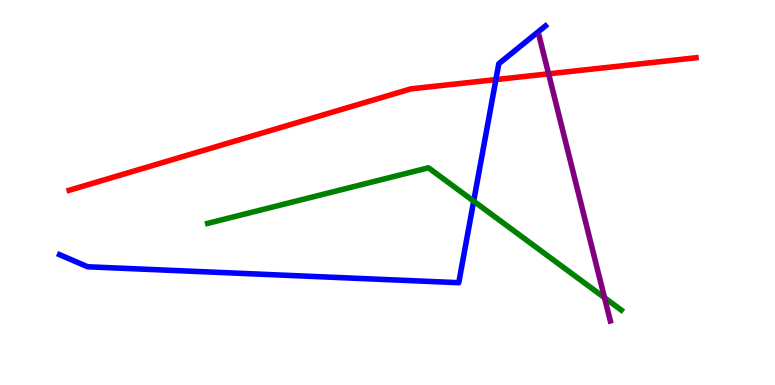[{'lines': ['blue', 'red'], 'intersections': [{'x': 6.4, 'y': 7.93}]}, {'lines': ['green', 'red'], 'intersections': []}, {'lines': ['purple', 'red'], 'intersections': [{'x': 7.08, 'y': 8.08}]}, {'lines': ['blue', 'green'], 'intersections': [{'x': 6.11, 'y': 4.78}]}, {'lines': ['blue', 'purple'], 'intersections': []}, {'lines': ['green', 'purple'], 'intersections': [{'x': 7.8, 'y': 2.27}]}]